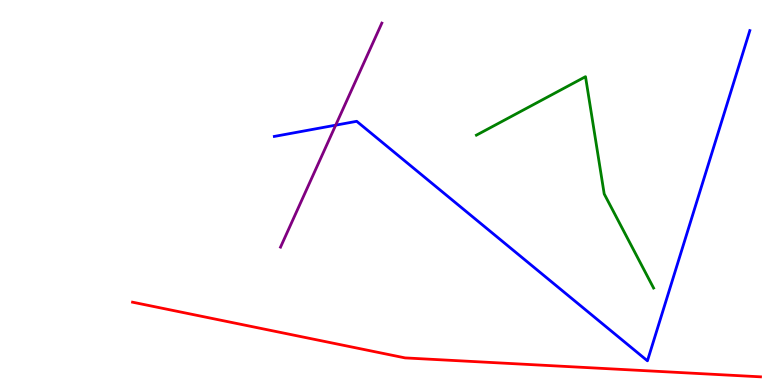[{'lines': ['blue', 'red'], 'intersections': []}, {'lines': ['green', 'red'], 'intersections': []}, {'lines': ['purple', 'red'], 'intersections': []}, {'lines': ['blue', 'green'], 'intersections': []}, {'lines': ['blue', 'purple'], 'intersections': [{'x': 4.33, 'y': 6.75}]}, {'lines': ['green', 'purple'], 'intersections': []}]